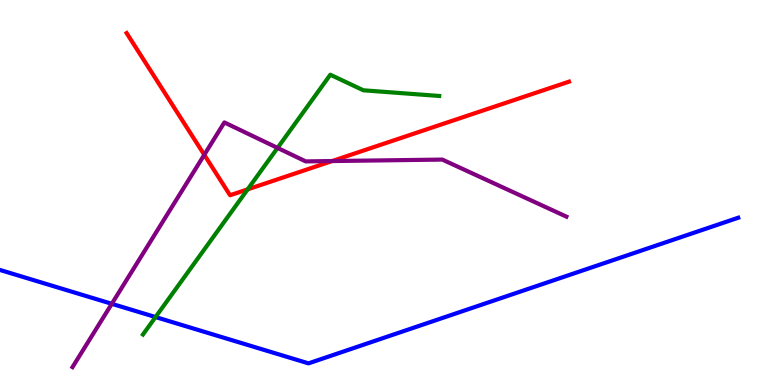[{'lines': ['blue', 'red'], 'intersections': []}, {'lines': ['green', 'red'], 'intersections': [{'x': 3.2, 'y': 5.08}]}, {'lines': ['purple', 'red'], 'intersections': [{'x': 2.64, 'y': 5.98}, {'x': 4.29, 'y': 5.82}]}, {'lines': ['blue', 'green'], 'intersections': [{'x': 2.01, 'y': 1.76}]}, {'lines': ['blue', 'purple'], 'intersections': [{'x': 1.44, 'y': 2.11}]}, {'lines': ['green', 'purple'], 'intersections': [{'x': 3.58, 'y': 6.16}]}]